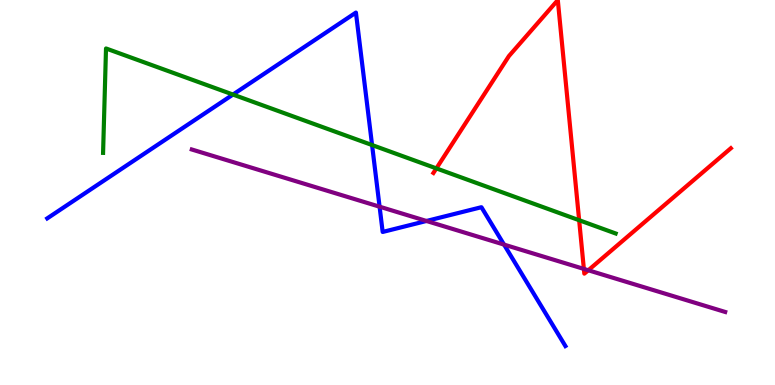[{'lines': ['blue', 'red'], 'intersections': []}, {'lines': ['green', 'red'], 'intersections': [{'x': 5.63, 'y': 5.63}, {'x': 7.47, 'y': 4.28}]}, {'lines': ['purple', 'red'], 'intersections': [{'x': 7.53, 'y': 3.02}, {'x': 7.59, 'y': 2.98}]}, {'lines': ['blue', 'green'], 'intersections': [{'x': 3.01, 'y': 7.54}, {'x': 4.8, 'y': 6.23}]}, {'lines': ['blue', 'purple'], 'intersections': [{'x': 4.9, 'y': 4.63}, {'x': 5.5, 'y': 4.26}, {'x': 6.5, 'y': 3.65}]}, {'lines': ['green', 'purple'], 'intersections': []}]